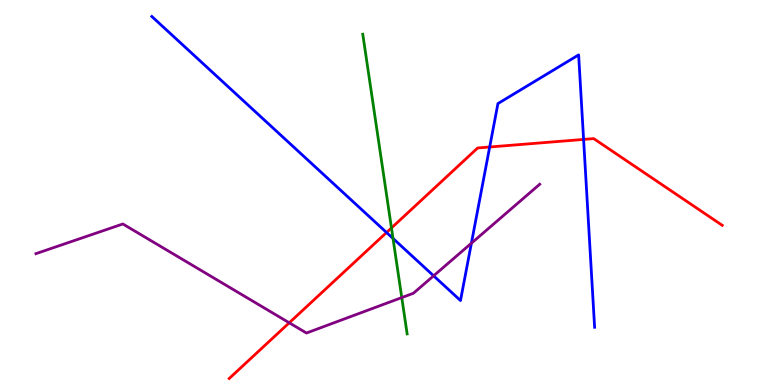[{'lines': ['blue', 'red'], 'intersections': [{'x': 4.99, 'y': 3.96}, {'x': 6.32, 'y': 6.18}, {'x': 7.53, 'y': 6.38}]}, {'lines': ['green', 'red'], 'intersections': [{'x': 5.05, 'y': 4.08}]}, {'lines': ['purple', 'red'], 'intersections': [{'x': 3.73, 'y': 1.62}]}, {'lines': ['blue', 'green'], 'intersections': [{'x': 5.07, 'y': 3.81}]}, {'lines': ['blue', 'purple'], 'intersections': [{'x': 5.6, 'y': 2.84}, {'x': 6.08, 'y': 3.68}]}, {'lines': ['green', 'purple'], 'intersections': [{'x': 5.18, 'y': 2.27}]}]